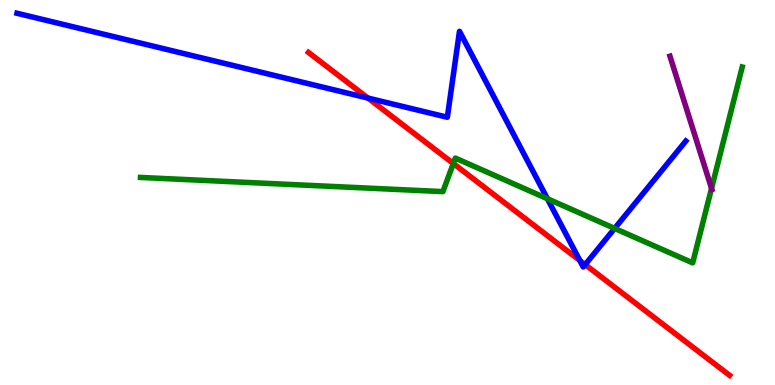[{'lines': ['blue', 'red'], 'intersections': [{'x': 4.75, 'y': 7.45}, {'x': 7.48, 'y': 3.23}, {'x': 7.55, 'y': 3.13}]}, {'lines': ['green', 'red'], 'intersections': [{'x': 5.85, 'y': 5.75}]}, {'lines': ['purple', 'red'], 'intersections': []}, {'lines': ['blue', 'green'], 'intersections': [{'x': 7.06, 'y': 4.84}, {'x': 7.93, 'y': 4.07}]}, {'lines': ['blue', 'purple'], 'intersections': []}, {'lines': ['green', 'purple'], 'intersections': [{'x': 9.18, 'y': 5.11}]}]